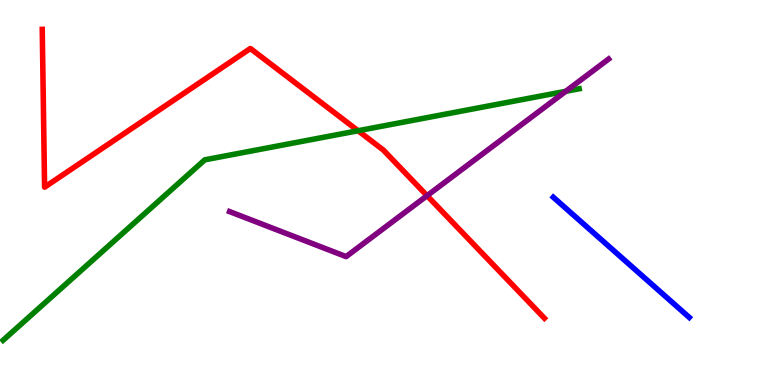[{'lines': ['blue', 'red'], 'intersections': []}, {'lines': ['green', 'red'], 'intersections': [{'x': 4.62, 'y': 6.6}]}, {'lines': ['purple', 'red'], 'intersections': [{'x': 5.51, 'y': 4.92}]}, {'lines': ['blue', 'green'], 'intersections': []}, {'lines': ['blue', 'purple'], 'intersections': []}, {'lines': ['green', 'purple'], 'intersections': [{'x': 7.3, 'y': 7.63}]}]